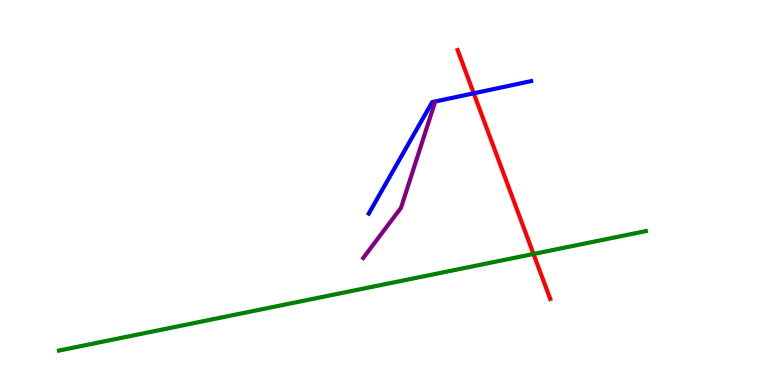[{'lines': ['blue', 'red'], 'intersections': [{'x': 6.11, 'y': 7.58}]}, {'lines': ['green', 'red'], 'intersections': [{'x': 6.88, 'y': 3.4}]}, {'lines': ['purple', 'red'], 'intersections': []}, {'lines': ['blue', 'green'], 'intersections': []}, {'lines': ['blue', 'purple'], 'intersections': []}, {'lines': ['green', 'purple'], 'intersections': []}]